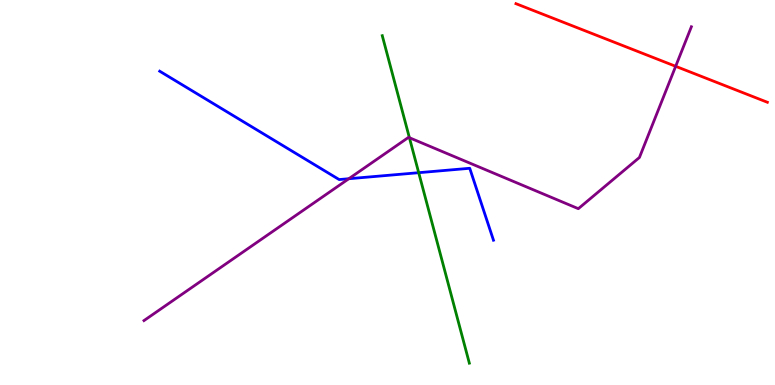[{'lines': ['blue', 'red'], 'intersections': []}, {'lines': ['green', 'red'], 'intersections': []}, {'lines': ['purple', 'red'], 'intersections': [{'x': 8.72, 'y': 8.28}]}, {'lines': ['blue', 'green'], 'intersections': [{'x': 5.4, 'y': 5.51}]}, {'lines': ['blue', 'purple'], 'intersections': [{'x': 4.5, 'y': 5.36}]}, {'lines': ['green', 'purple'], 'intersections': [{'x': 5.28, 'y': 6.42}]}]